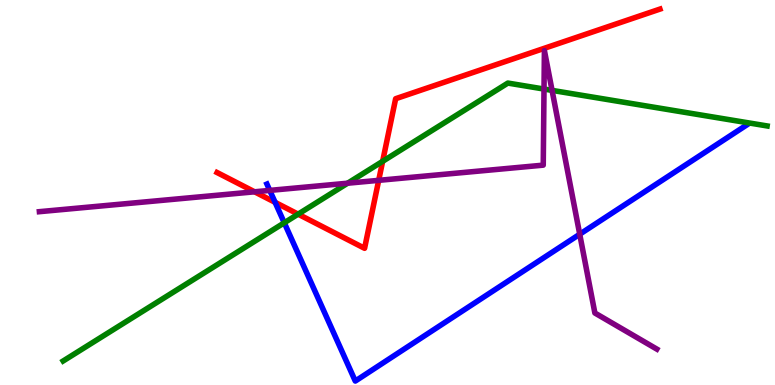[{'lines': ['blue', 'red'], 'intersections': [{'x': 3.55, 'y': 4.74}]}, {'lines': ['green', 'red'], 'intersections': [{'x': 3.85, 'y': 4.44}, {'x': 4.94, 'y': 5.81}]}, {'lines': ['purple', 'red'], 'intersections': [{'x': 3.28, 'y': 5.02}, {'x': 4.89, 'y': 5.32}]}, {'lines': ['blue', 'green'], 'intersections': [{'x': 3.67, 'y': 4.21}]}, {'lines': ['blue', 'purple'], 'intersections': [{'x': 3.48, 'y': 5.05}, {'x': 7.48, 'y': 3.92}]}, {'lines': ['green', 'purple'], 'intersections': [{'x': 4.49, 'y': 5.24}, {'x': 7.02, 'y': 7.69}, {'x': 7.12, 'y': 7.65}]}]